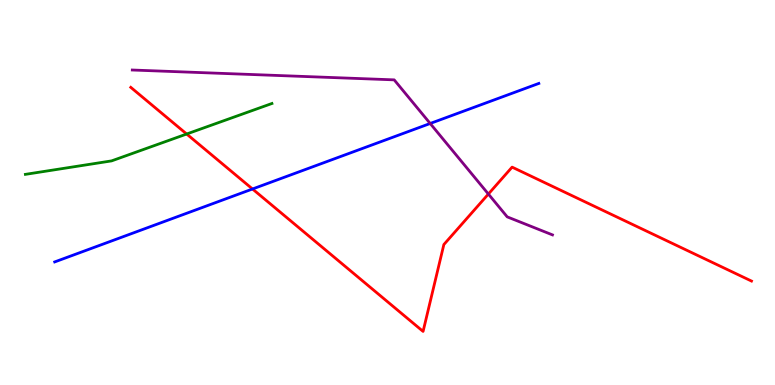[{'lines': ['blue', 'red'], 'intersections': [{'x': 3.26, 'y': 5.09}]}, {'lines': ['green', 'red'], 'intersections': [{'x': 2.41, 'y': 6.52}]}, {'lines': ['purple', 'red'], 'intersections': [{'x': 6.3, 'y': 4.96}]}, {'lines': ['blue', 'green'], 'intersections': []}, {'lines': ['blue', 'purple'], 'intersections': [{'x': 5.55, 'y': 6.79}]}, {'lines': ['green', 'purple'], 'intersections': []}]